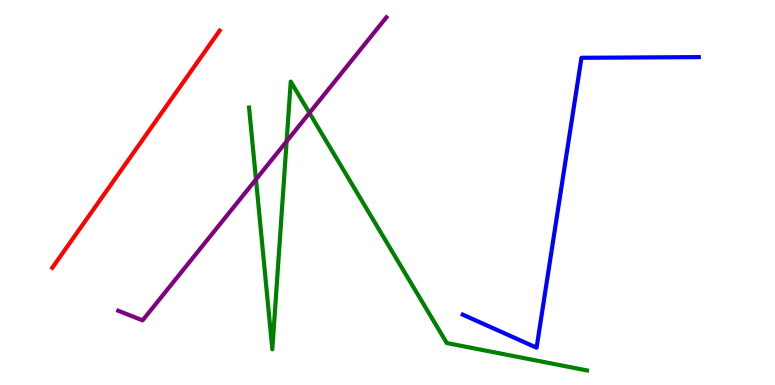[{'lines': ['blue', 'red'], 'intersections': []}, {'lines': ['green', 'red'], 'intersections': []}, {'lines': ['purple', 'red'], 'intersections': []}, {'lines': ['blue', 'green'], 'intersections': []}, {'lines': ['blue', 'purple'], 'intersections': []}, {'lines': ['green', 'purple'], 'intersections': [{'x': 3.3, 'y': 5.34}, {'x': 3.7, 'y': 6.33}, {'x': 3.99, 'y': 7.07}]}]